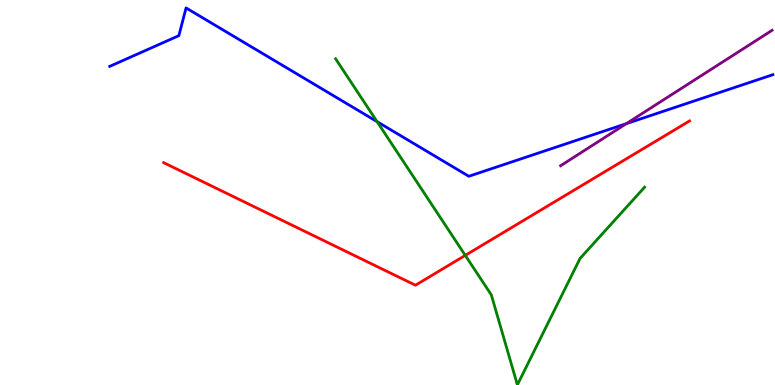[{'lines': ['blue', 'red'], 'intersections': []}, {'lines': ['green', 'red'], 'intersections': [{'x': 6.0, 'y': 3.37}]}, {'lines': ['purple', 'red'], 'intersections': []}, {'lines': ['blue', 'green'], 'intersections': [{'x': 4.87, 'y': 6.84}]}, {'lines': ['blue', 'purple'], 'intersections': [{'x': 8.08, 'y': 6.79}]}, {'lines': ['green', 'purple'], 'intersections': []}]